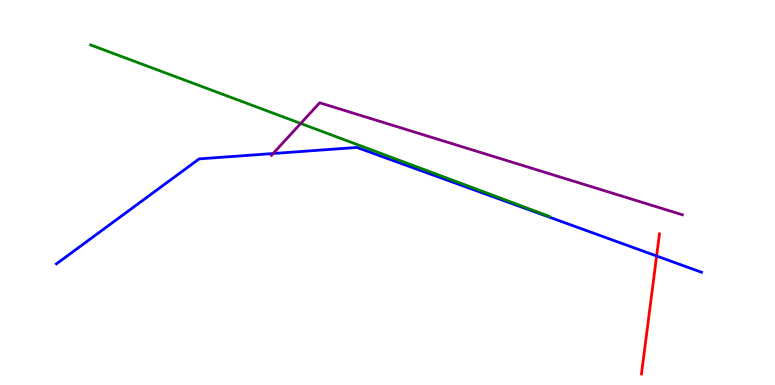[{'lines': ['blue', 'red'], 'intersections': [{'x': 8.47, 'y': 3.35}]}, {'lines': ['green', 'red'], 'intersections': []}, {'lines': ['purple', 'red'], 'intersections': []}, {'lines': ['blue', 'green'], 'intersections': []}, {'lines': ['blue', 'purple'], 'intersections': [{'x': 3.52, 'y': 6.01}]}, {'lines': ['green', 'purple'], 'intersections': [{'x': 3.88, 'y': 6.79}]}]